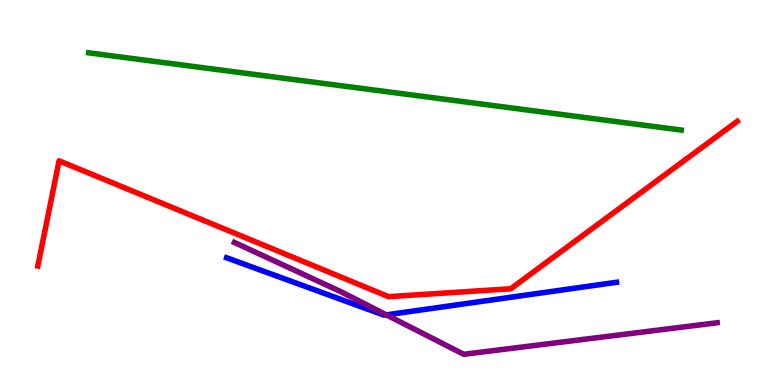[{'lines': ['blue', 'red'], 'intersections': []}, {'lines': ['green', 'red'], 'intersections': []}, {'lines': ['purple', 'red'], 'intersections': []}, {'lines': ['blue', 'green'], 'intersections': []}, {'lines': ['blue', 'purple'], 'intersections': [{'x': 4.99, 'y': 1.82}]}, {'lines': ['green', 'purple'], 'intersections': []}]